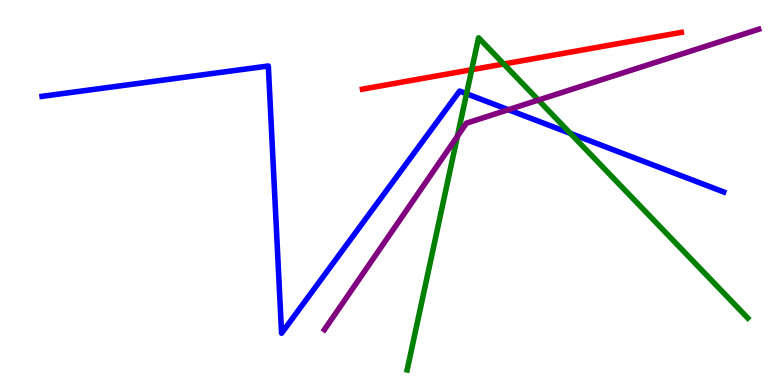[{'lines': ['blue', 'red'], 'intersections': []}, {'lines': ['green', 'red'], 'intersections': [{'x': 6.09, 'y': 8.19}, {'x': 6.5, 'y': 8.34}]}, {'lines': ['purple', 'red'], 'intersections': []}, {'lines': ['blue', 'green'], 'intersections': [{'x': 6.02, 'y': 7.57}, {'x': 7.36, 'y': 6.53}]}, {'lines': ['blue', 'purple'], 'intersections': [{'x': 6.56, 'y': 7.15}]}, {'lines': ['green', 'purple'], 'intersections': [{'x': 5.9, 'y': 6.46}, {'x': 6.95, 'y': 7.4}]}]